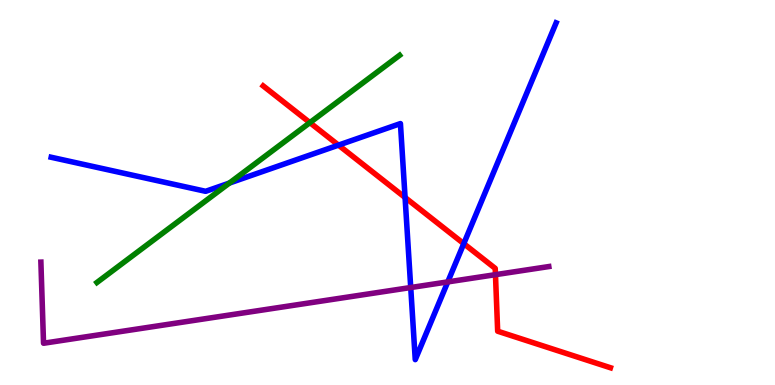[{'lines': ['blue', 'red'], 'intersections': [{'x': 4.37, 'y': 6.23}, {'x': 5.23, 'y': 4.87}, {'x': 5.98, 'y': 3.67}]}, {'lines': ['green', 'red'], 'intersections': [{'x': 4.0, 'y': 6.81}]}, {'lines': ['purple', 'red'], 'intersections': [{'x': 6.39, 'y': 2.87}]}, {'lines': ['blue', 'green'], 'intersections': [{'x': 2.96, 'y': 5.25}]}, {'lines': ['blue', 'purple'], 'intersections': [{'x': 5.3, 'y': 2.53}, {'x': 5.78, 'y': 2.68}]}, {'lines': ['green', 'purple'], 'intersections': []}]